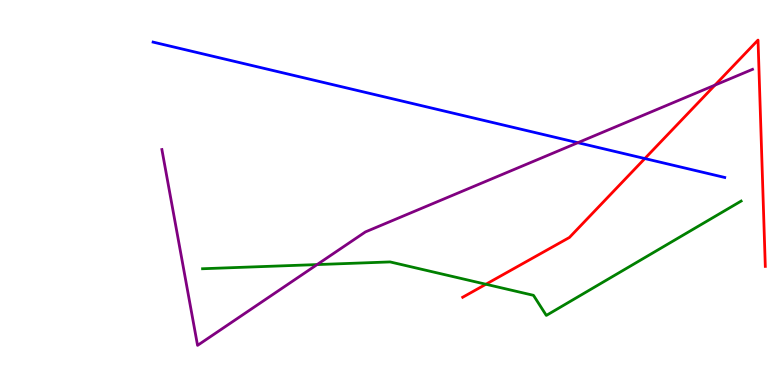[{'lines': ['blue', 'red'], 'intersections': [{'x': 8.32, 'y': 5.88}]}, {'lines': ['green', 'red'], 'intersections': [{'x': 6.27, 'y': 2.62}]}, {'lines': ['purple', 'red'], 'intersections': [{'x': 9.23, 'y': 7.79}]}, {'lines': ['blue', 'green'], 'intersections': []}, {'lines': ['blue', 'purple'], 'intersections': [{'x': 7.46, 'y': 6.29}]}, {'lines': ['green', 'purple'], 'intersections': [{'x': 4.09, 'y': 3.13}]}]